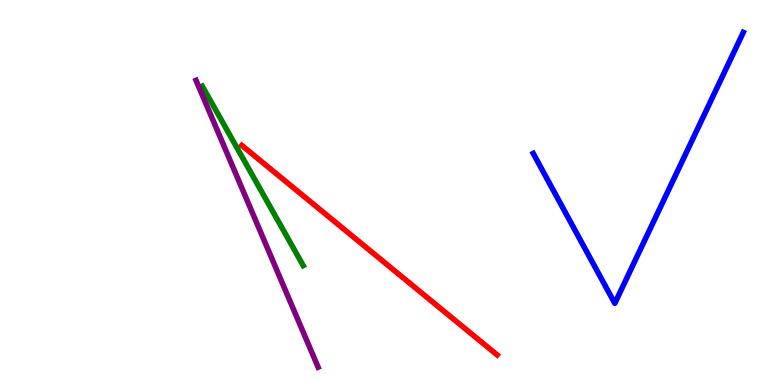[{'lines': ['blue', 'red'], 'intersections': []}, {'lines': ['green', 'red'], 'intersections': []}, {'lines': ['purple', 'red'], 'intersections': []}, {'lines': ['blue', 'green'], 'intersections': []}, {'lines': ['blue', 'purple'], 'intersections': []}, {'lines': ['green', 'purple'], 'intersections': []}]